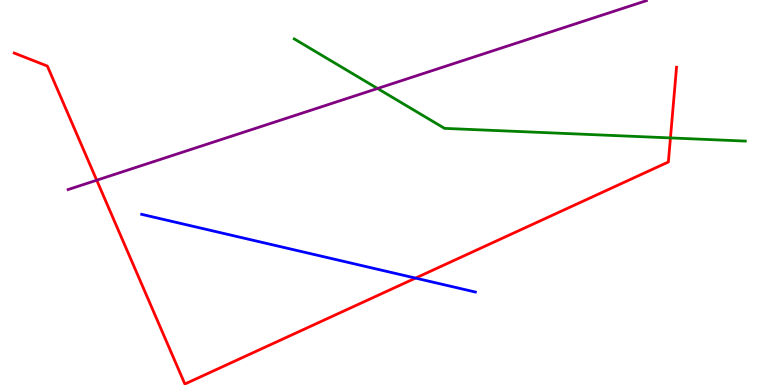[{'lines': ['blue', 'red'], 'intersections': [{'x': 5.36, 'y': 2.78}]}, {'lines': ['green', 'red'], 'intersections': [{'x': 8.65, 'y': 6.42}]}, {'lines': ['purple', 'red'], 'intersections': [{'x': 1.25, 'y': 5.32}]}, {'lines': ['blue', 'green'], 'intersections': []}, {'lines': ['blue', 'purple'], 'intersections': []}, {'lines': ['green', 'purple'], 'intersections': [{'x': 4.87, 'y': 7.7}]}]